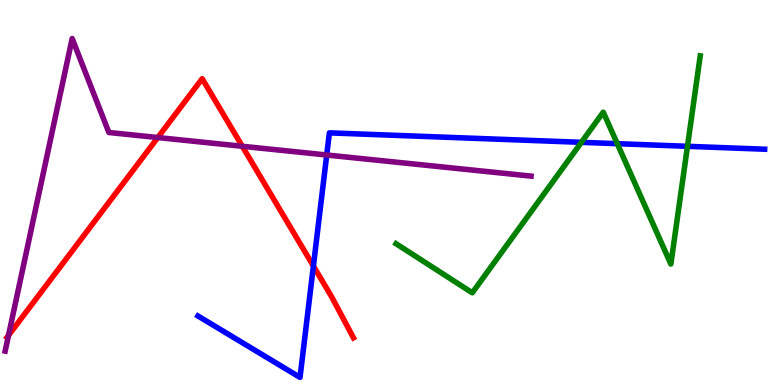[{'lines': ['blue', 'red'], 'intersections': [{'x': 4.04, 'y': 3.09}]}, {'lines': ['green', 'red'], 'intersections': []}, {'lines': ['purple', 'red'], 'intersections': [{'x': 0.11, 'y': 1.29}, {'x': 2.04, 'y': 6.43}, {'x': 3.13, 'y': 6.2}]}, {'lines': ['blue', 'green'], 'intersections': [{'x': 7.5, 'y': 6.3}, {'x': 7.96, 'y': 6.27}, {'x': 8.87, 'y': 6.2}]}, {'lines': ['blue', 'purple'], 'intersections': [{'x': 4.22, 'y': 5.97}]}, {'lines': ['green', 'purple'], 'intersections': []}]